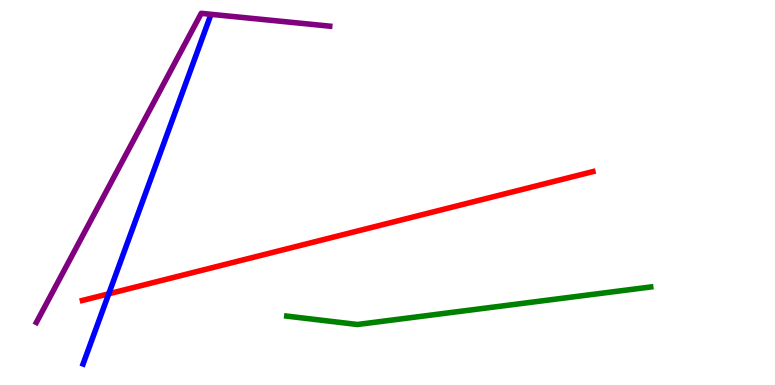[{'lines': ['blue', 'red'], 'intersections': [{'x': 1.4, 'y': 2.37}]}, {'lines': ['green', 'red'], 'intersections': []}, {'lines': ['purple', 'red'], 'intersections': []}, {'lines': ['blue', 'green'], 'intersections': []}, {'lines': ['blue', 'purple'], 'intersections': []}, {'lines': ['green', 'purple'], 'intersections': []}]